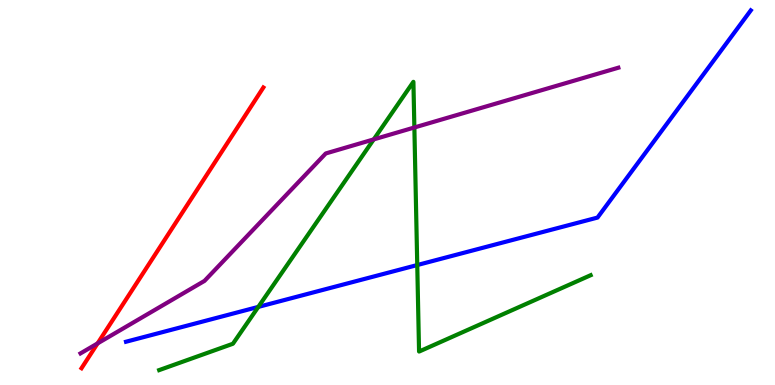[{'lines': ['blue', 'red'], 'intersections': []}, {'lines': ['green', 'red'], 'intersections': []}, {'lines': ['purple', 'red'], 'intersections': [{'x': 1.26, 'y': 1.08}]}, {'lines': ['blue', 'green'], 'intersections': [{'x': 3.33, 'y': 2.03}, {'x': 5.38, 'y': 3.12}]}, {'lines': ['blue', 'purple'], 'intersections': []}, {'lines': ['green', 'purple'], 'intersections': [{'x': 4.82, 'y': 6.38}, {'x': 5.35, 'y': 6.69}]}]